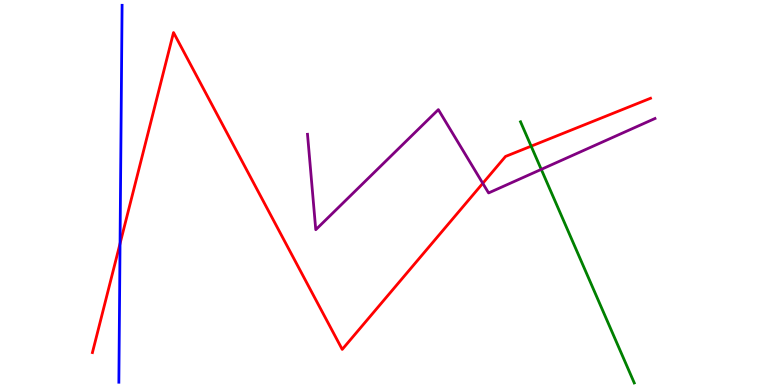[{'lines': ['blue', 'red'], 'intersections': [{'x': 1.55, 'y': 3.67}]}, {'lines': ['green', 'red'], 'intersections': [{'x': 6.85, 'y': 6.2}]}, {'lines': ['purple', 'red'], 'intersections': [{'x': 6.23, 'y': 5.24}]}, {'lines': ['blue', 'green'], 'intersections': []}, {'lines': ['blue', 'purple'], 'intersections': []}, {'lines': ['green', 'purple'], 'intersections': [{'x': 6.98, 'y': 5.6}]}]